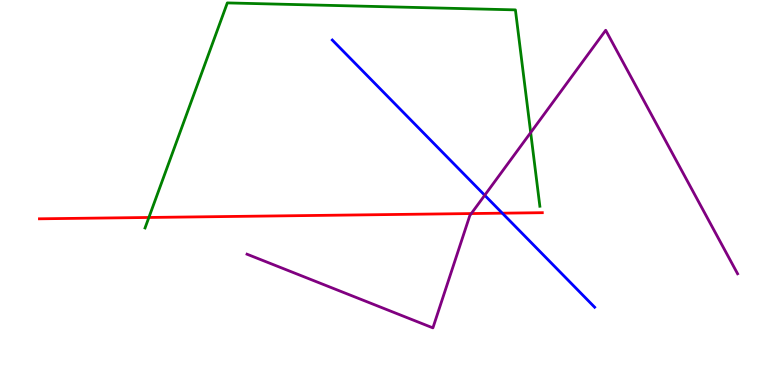[{'lines': ['blue', 'red'], 'intersections': [{'x': 6.48, 'y': 4.46}]}, {'lines': ['green', 'red'], 'intersections': [{'x': 1.92, 'y': 4.35}]}, {'lines': ['purple', 'red'], 'intersections': [{'x': 6.08, 'y': 4.45}]}, {'lines': ['blue', 'green'], 'intersections': []}, {'lines': ['blue', 'purple'], 'intersections': [{'x': 6.25, 'y': 4.93}]}, {'lines': ['green', 'purple'], 'intersections': [{'x': 6.85, 'y': 6.56}]}]